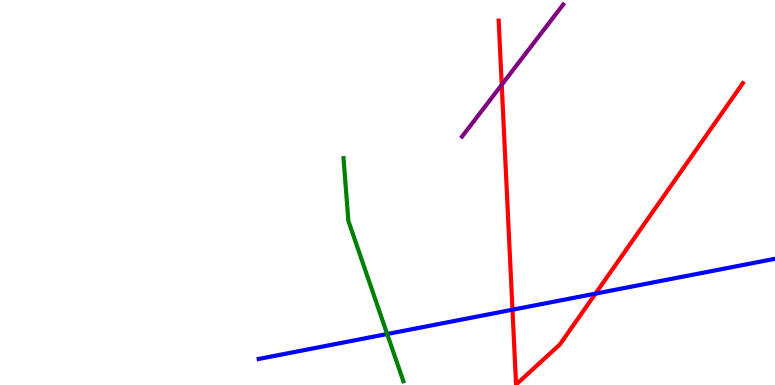[{'lines': ['blue', 'red'], 'intersections': [{'x': 6.61, 'y': 1.96}, {'x': 7.68, 'y': 2.37}]}, {'lines': ['green', 'red'], 'intersections': []}, {'lines': ['purple', 'red'], 'intersections': [{'x': 6.47, 'y': 7.8}]}, {'lines': ['blue', 'green'], 'intersections': [{'x': 5.0, 'y': 1.32}]}, {'lines': ['blue', 'purple'], 'intersections': []}, {'lines': ['green', 'purple'], 'intersections': []}]